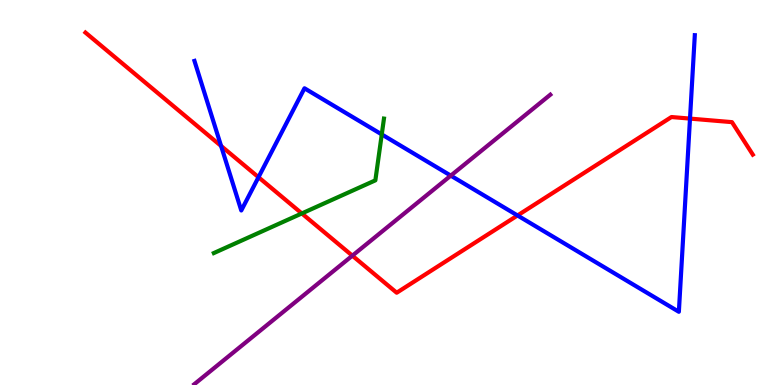[{'lines': ['blue', 'red'], 'intersections': [{'x': 2.85, 'y': 6.21}, {'x': 3.34, 'y': 5.4}, {'x': 6.68, 'y': 4.4}, {'x': 8.9, 'y': 6.92}]}, {'lines': ['green', 'red'], 'intersections': [{'x': 3.89, 'y': 4.46}]}, {'lines': ['purple', 'red'], 'intersections': [{'x': 4.55, 'y': 3.36}]}, {'lines': ['blue', 'green'], 'intersections': [{'x': 4.93, 'y': 6.51}]}, {'lines': ['blue', 'purple'], 'intersections': [{'x': 5.82, 'y': 5.44}]}, {'lines': ['green', 'purple'], 'intersections': []}]